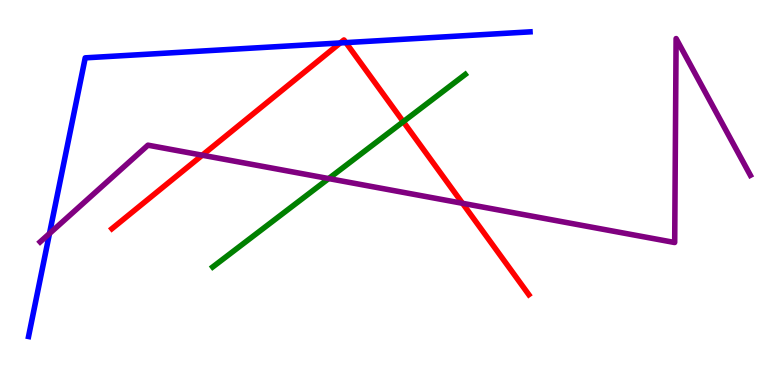[{'lines': ['blue', 'red'], 'intersections': [{'x': 4.39, 'y': 8.88}, {'x': 4.46, 'y': 8.89}]}, {'lines': ['green', 'red'], 'intersections': [{'x': 5.2, 'y': 6.84}]}, {'lines': ['purple', 'red'], 'intersections': [{'x': 2.61, 'y': 5.97}, {'x': 5.97, 'y': 4.72}]}, {'lines': ['blue', 'green'], 'intersections': []}, {'lines': ['blue', 'purple'], 'intersections': [{'x': 0.639, 'y': 3.93}]}, {'lines': ['green', 'purple'], 'intersections': [{'x': 4.24, 'y': 5.36}]}]